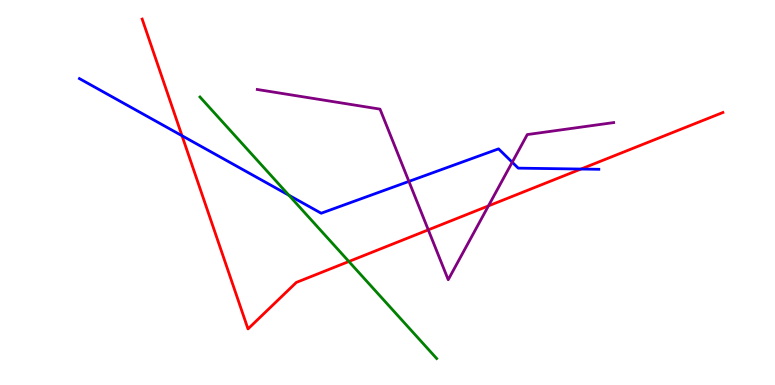[{'lines': ['blue', 'red'], 'intersections': [{'x': 2.35, 'y': 6.47}, {'x': 7.5, 'y': 5.61}]}, {'lines': ['green', 'red'], 'intersections': [{'x': 4.5, 'y': 3.21}]}, {'lines': ['purple', 'red'], 'intersections': [{'x': 5.53, 'y': 4.03}, {'x': 6.3, 'y': 4.65}]}, {'lines': ['blue', 'green'], 'intersections': [{'x': 3.73, 'y': 4.93}]}, {'lines': ['blue', 'purple'], 'intersections': [{'x': 5.28, 'y': 5.29}, {'x': 6.61, 'y': 5.79}]}, {'lines': ['green', 'purple'], 'intersections': []}]